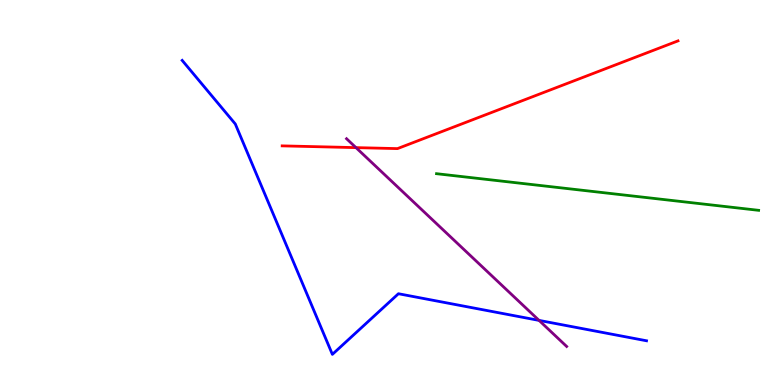[{'lines': ['blue', 'red'], 'intersections': []}, {'lines': ['green', 'red'], 'intersections': []}, {'lines': ['purple', 'red'], 'intersections': [{'x': 4.59, 'y': 6.17}]}, {'lines': ['blue', 'green'], 'intersections': []}, {'lines': ['blue', 'purple'], 'intersections': [{'x': 6.96, 'y': 1.68}]}, {'lines': ['green', 'purple'], 'intersections': []}]